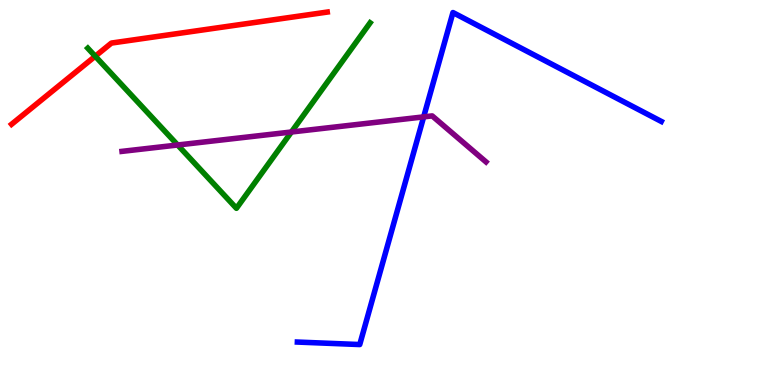[{'lines': ['blue', 'red'], 'intersections': []}, {'lines': ['green', 'red'], 'intersections': [{'x': 1.23, 'y': 8.54}]}, {'lines': ['purple', 'red'], 'intersections': []}, {'lines': ['blue', 'green'], 'intersections': []}, {'lines': ['blue', 'purple'], 'intersections': [{'x': 5.47, 'y': 6.96}]}, {'lines': ['green', 'purple'], 'intersections': [{'x': 2.29, 'y': 6.23}, {'x': 3.76, 'y': 6.57}]}]